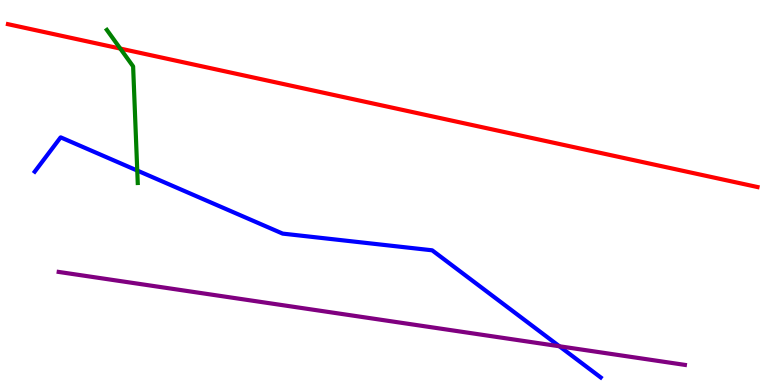[{'lines': ['blue', 'red'], 'intersections': []}, {'lines': ['green', 'red'], 'intersections': [{'x': 1.55, 'y': 8.74}]}, {'lines': ['purple', 'red'], 'intersections': []}, {'lines': ['blue', 'green'], 'intersections': [{'x': 1.77, 'y': 5.57}]}, {'lines': ['blue', 'purple'], 'intersections': [{'x': 7.22, 'y': 1.01}]}, {'lines': ['green', 'purple'], 'intersections': []}]